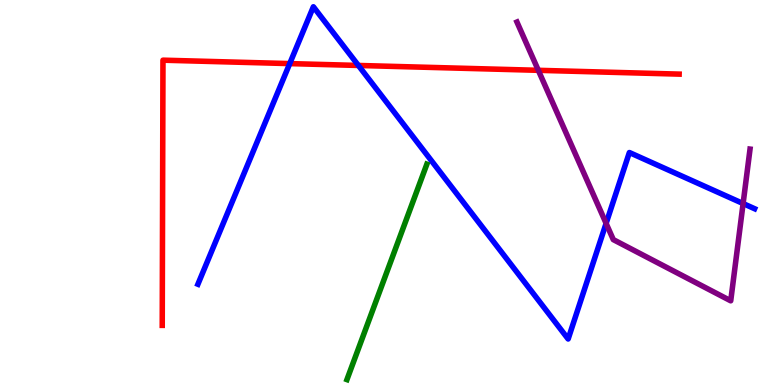[{'lines': ['blue', 'red'], 'intersections': [{'x': 3.74, 'y': 8.35}, {'x': 4.62, 'y': 8.3}]}, {'lines': ['green', 'red'], 'intersections': []}, {'lines': ['purple', 'red'], 'intersections': [{'x': 6.95, 'y': 8.17}]}, {'lines': ['blue', 'green'], 'intersections': []}, {'lines': ['blue', 'purple'], 'intersections': [{'x': 7.82, 'y': 4.2}, {'x': 9.59, 'y': 4.71}]}, {'lines': ['green', 'purple'], 'intersections': []}]